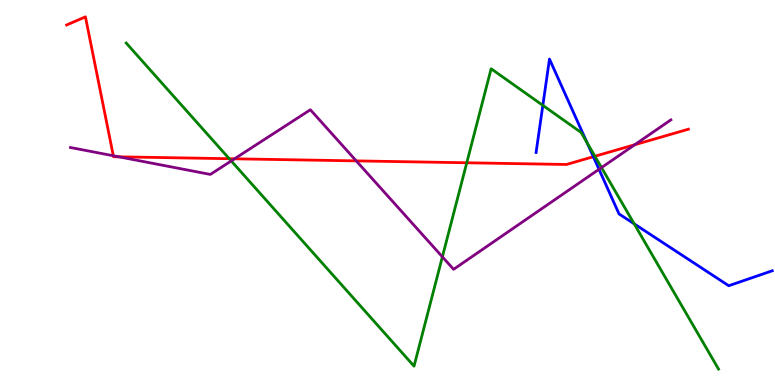[{'lines': ['blue', 'red'], 'intersections': [{'x': 7.66, 'y': 5.93}]}, {'lines': ['green', 'red'], 'intersections': [{'x': 2.96, 'y': 5.88}, {'x': 6.02, 'y': 5.77}, {'x': 7.68, 'y': 5.94}]}, {'lines': ['purple', 'red'], 'intersections': [{'x': 1.46, 'y': 5.95}, {'x': 1.53, 'y': 5.93}, {'x': 3.03, 'y': 5.88}, {'x': 4.6, 'y': 5.82}, {'x': 8.19, 'y': 6.24}]}, {'lines': ['blue', 'green'], 'intersections': [{'x': 7.0, 'y': 7.26}, {'x': 7.57, 'y': 6.29}, {'x': 8.18, 'y': 4.19}]}, {'lines': ['blue', 'purple'], 'intersections': [{'x': 7.73, 'y': 5.6}]}, {'lines': ['green', 'purple'], 'intersections': [{'x': 2.98, 'y': 5.82}, {'x': 5.71, 'y': 3.33}, {'x': 7.76, 'y': 5.65}]}]